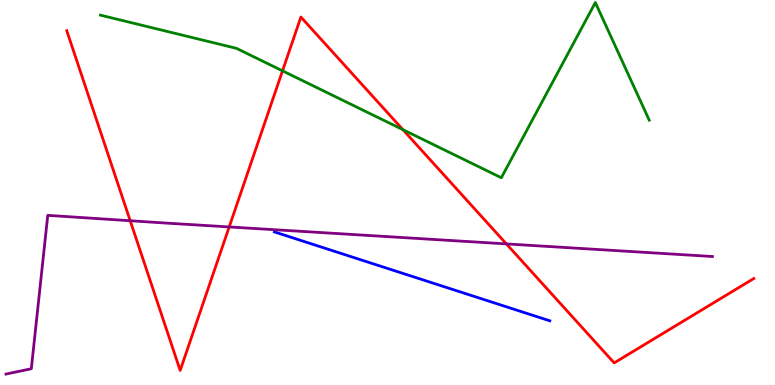[{'lines': ['blue', 'red'], 'intersections': []}, {'lines': ['green', 'red'], 'intersections': [{'x': 3.65, 'y': 8.16}, {'x': 5.2, 'y': 6.63}]}, {'lines': ['purple', 'red'], 'intersections': [{'x': 1.68, 'y': 4.27}, {'x': 2.96, 'y': 4.11}, {'x': 6.53, 'y': 3.66}]}, {'lines': ['blue', 'green'], 'intersections': []}, {'lines': ['blue', 'purple'], 'intersections': []}, {'lines': ['green', 'purple'], 'intersections': []}]